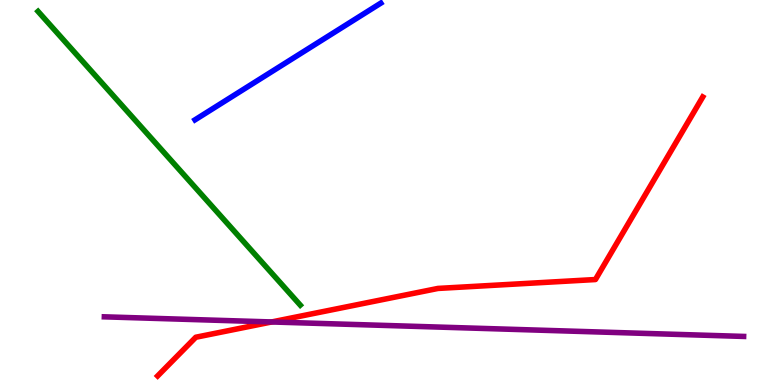[{'lines': ['blue', 'red'], 'intersections': []}, {'lines': ['green', 'red'], 'intersections': []}, {'lines': ['purple', 'red'], 'intersections': [{'x': 3.5, 'y': 1.64}]}, {'lines': ['blue', 'green'], 'intersections': []}, {'lines': ['blue', 'purple'], 'intersections': []}, {'lines': ['green', 'purple'], 'intersections': []}]